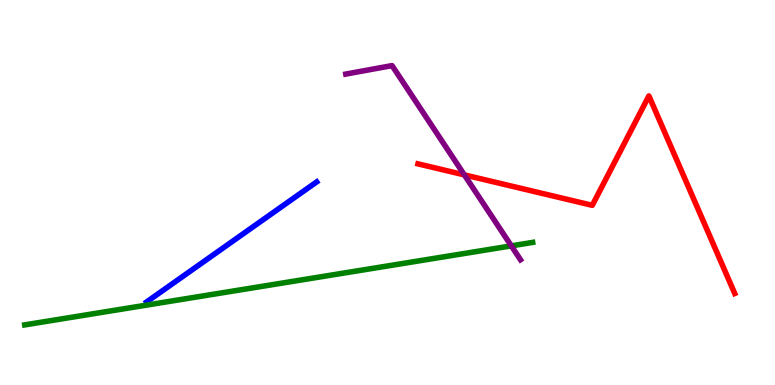[{'lines': ['blue', 'red'], 'intersections': []}, {'lines': ['green', 'red'], 'intersections': []}, {'lines': ['purple', 'red'], 'intersections': [{'x': 5.99, 'y': 5.46}]}, {'lines': ['blue', 'green'], 'intersections': []}, {'lines': ['blue', 'purple'], 'intersections': []}, {'lines': ['green', 'purple'], 'intersections': [{'x': 6.6, 'y': 3.61}]}]